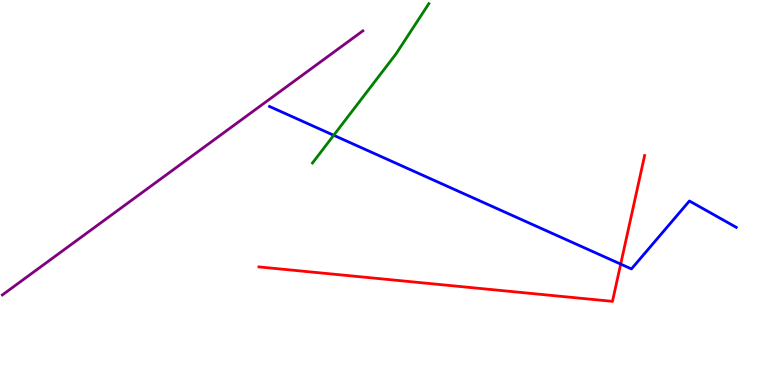[{'lines': ['blue', 'red'], 'intersections': [{'x': 8.01, 'y': 3.14}]}, {'lines': ['green', 'red'], 'intersections': []}, {'lines': ['purple', 'red'], 'intersections': []}, {'lines': ['blue', 'green'], 'intersections': [{'x': 4.31, 'y': 6.49}]}, {'lines': ['blue', 'purple'], 'intersections': []}, {'lines': ['green', 'purple'], 'intersections': []}]